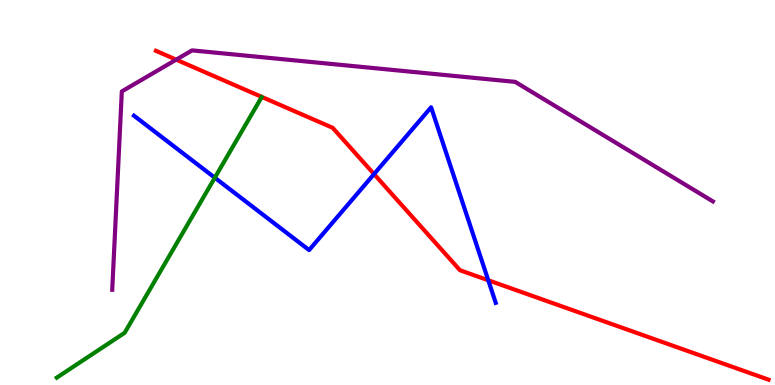[{'lines': ['blue', 'red'], 'intersections': [{'x': 4.83, 'y': 5.48}, {'x': 6.3, 'y': 2.72}]}, {'lines': ['green', 'red'], 'intersections': []}, {'lines': ['purple', 'red'], 'intersections': [{'x': 2.27, 'y': 8.45}]}, {'lines': ['blue', 'green'], 'intersections': [{'x': 2.77, 'y': 5.38}]}, {'lines': ['blue', 'purple'], 'intersections': []}, {'lines': ['green', 'purple'], 'intersections': []}]